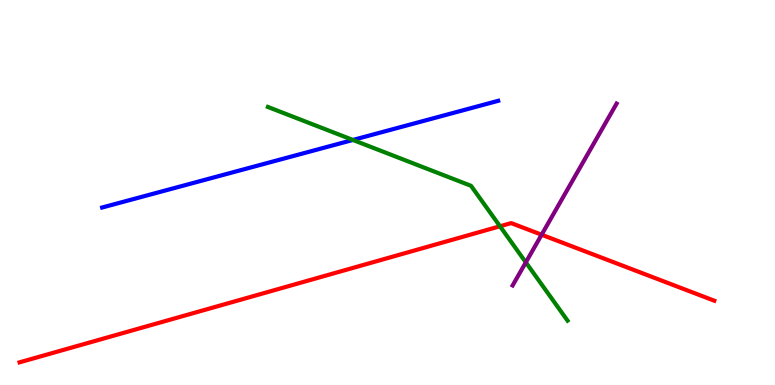[{'lines': ['blue', 'red'], 'intersections': []}, {'lines': ['green', 'red'], 'intersections': [{'x': 6.45, 'y': 4.12}]}, {'lines': ['purple', 'red'], 'intersections': [{'x': 6.99, 'y': 3.9}]}, {'lines': ['blue', 'green'], 'intersections': [{'x': 4.55, 'y': 6.36}]}, {'lines': ['blue', 'purple'], 'intersections': []}, {'lines': ['green', 'purple'], 'intersections': [{'x': 6.78, 'y': 3.19}]}]